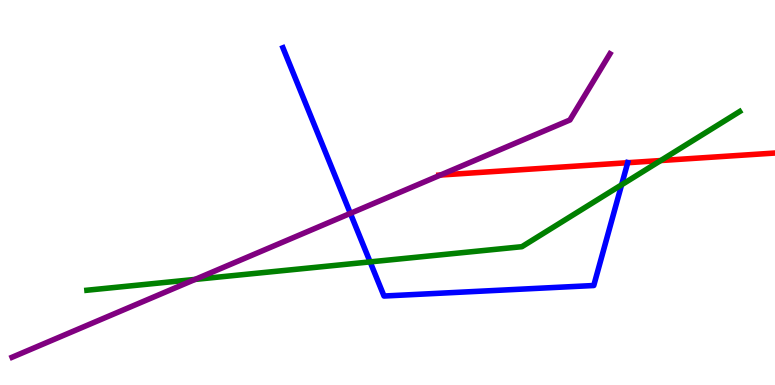[{'lines': ['blue', 'red'], 'intersections': [{'x': 8.1, 'y': 5.77}]}, {'lines': ['green', 'red'], 'intersections': [{'x': 8.53, 'y': 5.83}]}, {'lines': ['purple', 'red'], 'intersections': [{'x': 5.68, 'y': 5.45}]}, {'lines': ['blue', 'green'], 'intersections': [{'x': 4.78, 'y': 3.2}, {'x': 8.02, 'y': 5.2}]}, {'lines': ['blue', 'purple'], 'intersections': [{'x': 4.52, 'y': 4.46}]}, {'lines': ['green', 'purple'], 'intersections': [{'x': 2.52, 'y': 2.74}]}]